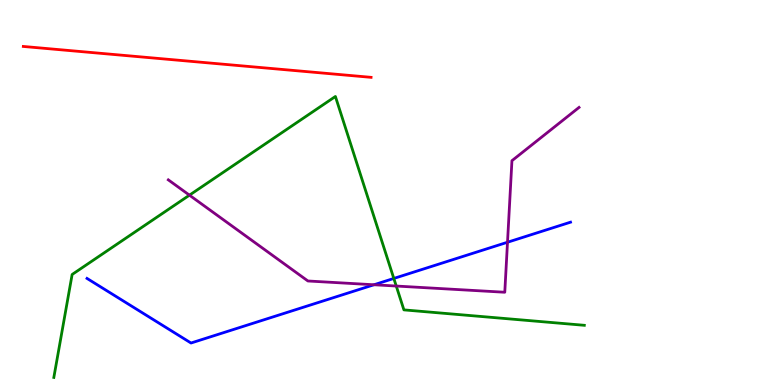[{'lines': ['blue', 'red'], 'intersections': []}, {'lines': ['green', 'red'], 'intersections': []}, {'lines': ['purple', 'red'], 'intersections': []}, {'lines': ['blue', 'green'], 'intersections': [{'x': 5.08, 'y': 2.77}]}, {'lines': ['blue', 'purple'], 'intersections': [{'x': 4.83, 'y': 2.6}, {'x': 6.55, 'y': 3.71}]}, {'lines': ['green', 'purple'], 'intersections': [{'x': 2.44, 'y': 4.93}, {'x': 5.11, 'y': 2.57}]}]